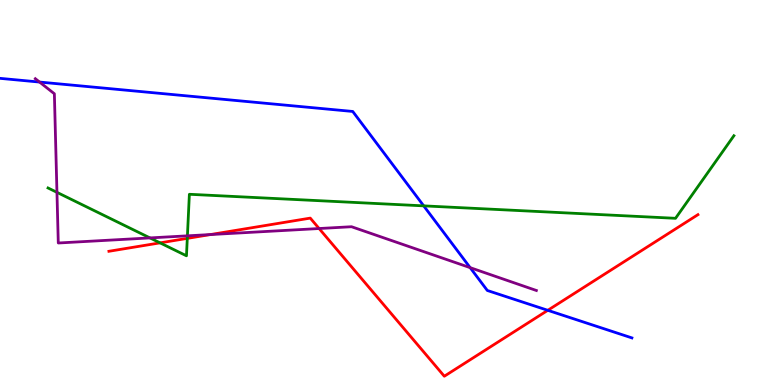[{'lines': ['blue', 'red'], 'intersections': [{'x': 7.07, 'y': 1.94}]}, {'lines': ['green', 'red'], 'intersections': [{'x': 2.07, 'y': 3.69}, {'x': 2.42, 'y': 3.81}]}, {'lines': ['purple', 'red'], 'intersections': [{'x': 2.72, 'y': 3.91}, {'x': 4.12, 'y': 4.06}]}, {'lines': ['blue', 'green'], 'intersections': [{'x': 5.47, 'y': 4.65}]}, {'lines': ['blue', 'purple'], 'intersections': [{'x': 0.51, 'y': 7.87}, {'x': 6.07, 'y': 3.05}]}, {'lines': ['green', 'purple'], 'intersections': [{'x': 0.735, 'y': 5.0}, {'x': 1.93, 'y': 3.82}, {'x': 2.42, 'y': 3.87}]}]